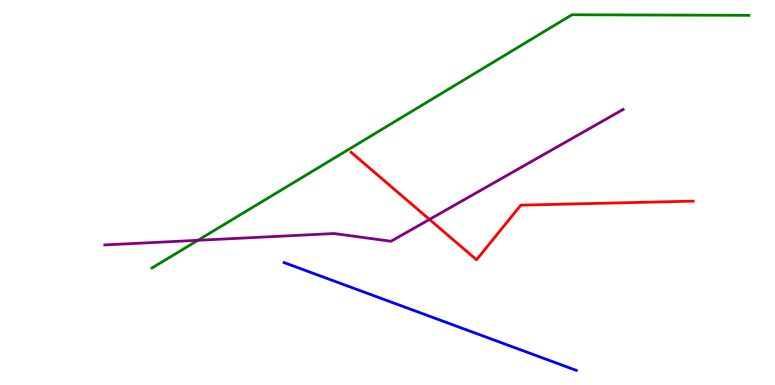[{'lines': ['blue', 'red'], 'intersections': []}, {'lines': ['green', 'red'], 'intersections': []}, {'lines': ['purple', 'red'], 'intersections': [{'x': 5.54, 'y': 4.3}]}, {'lines': ['blue', 'green'], 'intersections': []}, {'lines': ['blue', 'purple'], 'intersections': []}, {'lines': ['green', 'purple'], 'intersections': [{'x': 2.55, 'y': 3.76}]}]